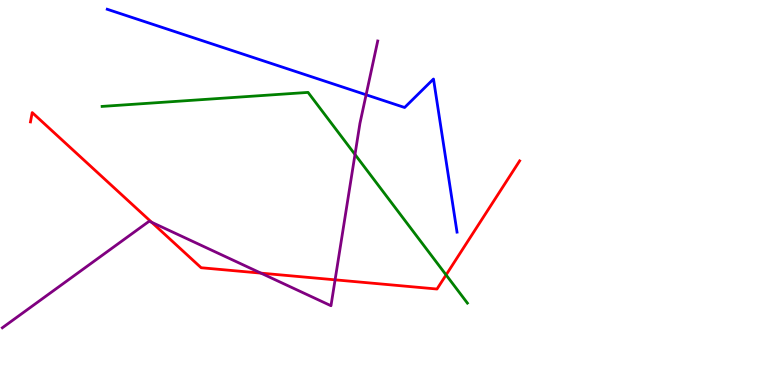[{'lines': ['blue', 'red'], 'intersections': []}, {'lines': ['green', 'red'], 'intersections': [{'x': 5.76, 'y': 2.86}]}, {'lines': ['purple', 'red'], 'intersections': [{'x': 1.96, 'y': 4.23}, {'x': 3.37, 'y': 2.91}, {'x': 4.32, 'y': 2.73}]}, {'lines': ['blue', 'green'], 'intersections': []}, {'lines': ['blue', 'purple'], 'intersections': [{'x': 4.72, 'y': 7.54}]}, {'lines': ['green', 'purple'], 'intersections': [{'x': 4.58, 'y': 5.99}]}]